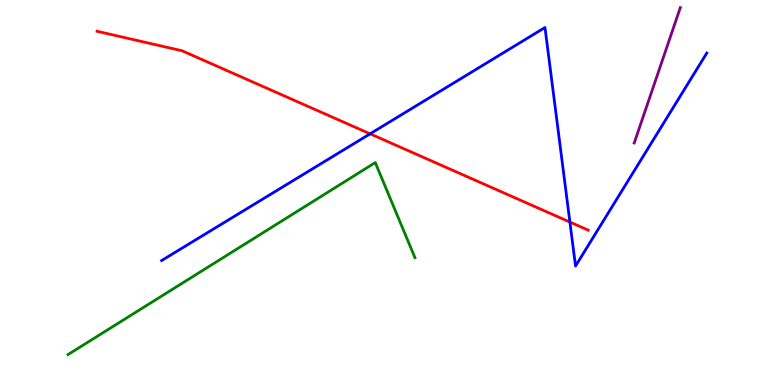[{'lines': ['blue', 'red'], 'intersections': [{'x': 4.78, 'y': 6.52}, {'x': 7.35, 'y': 4.23}]}, {'lines': ['green', 'red'], 'intersections': []}, {'lines': ['purple', 'red'], 'intersections': []}, {'lines': ['blue', 'green'], 'intersections': []}, {'lines': ['blue', 'purple'], 'intersections': []}, {'lines': ['green', 'purple'], 'intersections': []}]